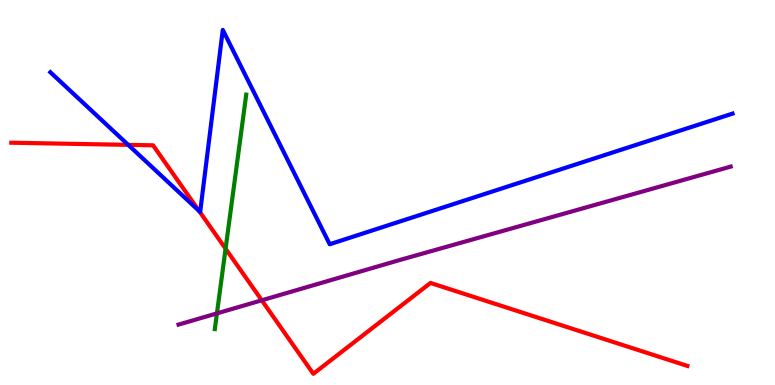[{'lines': ['blue', 'red'], 'intersections': [{'x': 1.65, 'y': 6.24}, {'x': 2.57, 'y': 4.52}]}, {'lines': ['green', 'red'], 'intersections': [{'x': 2.91, 'y': 3.54}]}, {'lines': ['purple', 'red'], 'intersections': [{'x': 3.38, 'y': 2.2}]}, {'lines': ['blue', 'green'], 'intersections': []}, {'lines': ['blue', 'purple'], 'intersections': []}, {'lines': ['green', 'purple'], 'intersections': [{'x': 2.8, 'y': 1.86}]}]